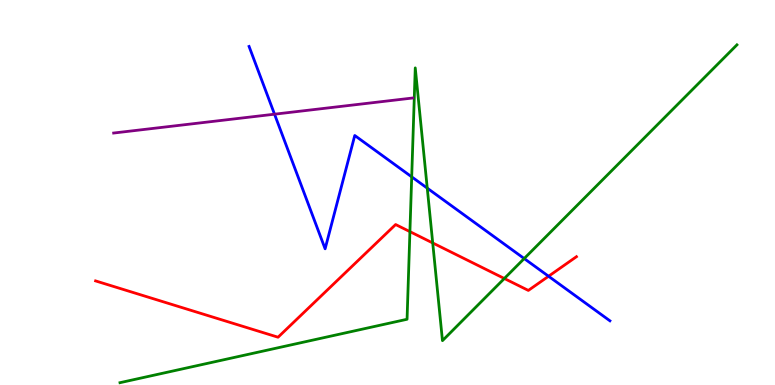[{'lines': ['blue', 'red'], 'intersections': [{'x': 7.08, 'y': 2.82}]}, {'lines': ['green', 'red'], 'intersections': [{'x': 5.29, 'y': 3.98}, {'x': 5.58, 'y': 3.69}, {'x': 6.51, 'y': 2.77}]}, {'lines': ['purple', 'red'], 'intersections': []}, {'lines': ['blue', 'green'], 'intersections': [{'x': 5.31, 'y': 5.41}, {'x': 5.51, 'y': 5.11}, {'x': 6.76, 'y': 3.28}]}, {'lines': ['blue', 'purple'], 'intersections': [{'x': 3.54, 'y': 7.03}]}, {'lines': ['green', 'purple'], 'intersections': []}]